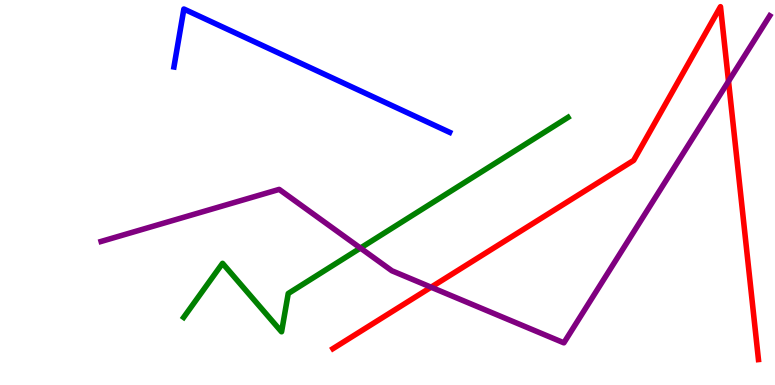[{'lines': ['blue', 'red'], 'intersections': []}, {'lines': ['green', 'red'], 'intersections': []}, {'lines': ['purple', 'red'], 'intersections': [{'x': 5.56, 'y': 2.54}, {'x': 9.4, 'y': 7.89}]}, {'lines': ['blue', 'green'], 'intersections': []}, {'lines': ['blue', 'purple'], 'intersections': []}, {'lines': ['green', 'purple'], 'intersections': [{'x': 4.65, 'y': 3.56}]}]